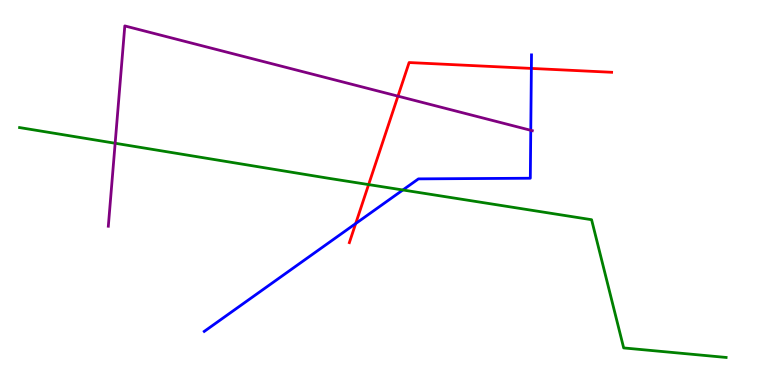[{'lines': ['blue', 'red'], 'intersections': [{'x': 4.59, 'y': 4.19}, {'x': 6.86, 'y': 8.22}]}, {'lines': ['green', 'red'], 'intersections': [{'x': 4.76, 'y': 5.21}]}, {'lines': ['purple', 'red'], 'intersections': [{'x': 5.14, 'y': 7.5}]}, {'lines': ['blue', 'green'], 'intersections': [{'x': 5.2, 'y': 5.07}]}, {'lines': ['blue', 'purple'], 'intersections': [{'x': 6.85, 'y': 6.62}]}, {'lines': ['green', 'purple'], 'intersections': [{'x': 1.49, 'y': 6.28}]}]